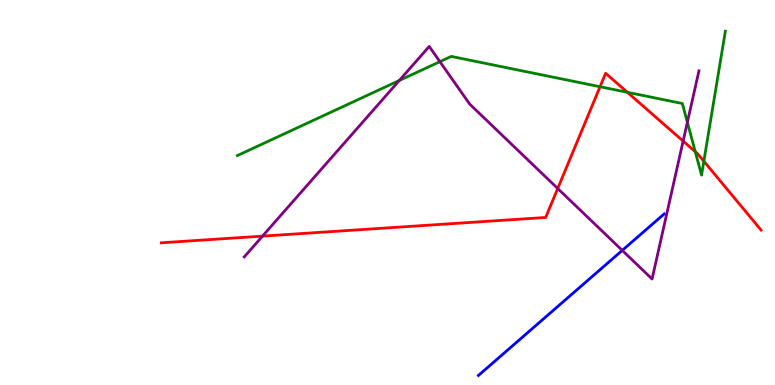[{'lines': ['blue', 'red'], 'intersections': []}, {'lines': ['green', 'red'], 'intersections': [{'x': 7.74, 'y': 7.75}, {'x': 8.1, 'y': 7.6}, {'x': 8.97, 'y': 6.06}, {'x': 9.08, 'y': 5.81}]}, {'lines': ['purple', 'red'], 'intersections': [{'x': 3.39, 'y': 3.87}, {'x': 7.2, 'y': 5.1}, {'x': 8.81, 'y': 6.34}]}, {'lines': ['blue', 'green'], 'intersections': []}, {'lines': ['blue', 'purple'], 'intersections': [{'x': 8.03, 'y': 3.5}]}, {'lines': ['green', 'purple'], 'intersections': [{'x': 5.15, 'y': 7.91}, {'x': 5.68, 'y': 8.4}, {'x': 8.87, 'y': 6.82}]}]